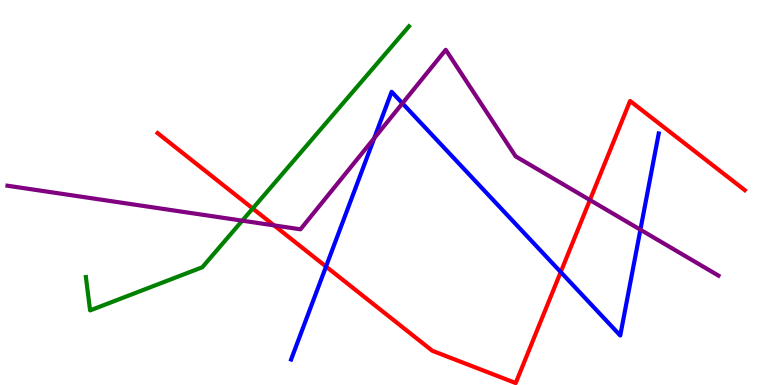[{'lines': ['blue', 'red'], 'intersections': [{'x': 4.21, 'y': 3.08}, {'x': 7.24, 'y': 2.93}]}, {'lines': ['green', 'red'], 'intersections': [{'x': 3.26, 'y': 4.58}]}, {'lines': ['purple', 'red'], 'intersections': [{'x': 3.54, 'y': 4.15}, {'x': 7.61, 'y': 4.8}]}, {'lines': ['blue', 'green'], 'intersections': []}, {'lines': ['blue', 'purple'], 'intersections': [{'x': 4.83, 'y': 6.41}, {'x': 5.19, 'y': 7.32}, {'x': 8.26, 'y': 4.03}]}, {'lines': ['green', 'purple'], 'intersections': [{'x': 3.13, 'y': 4.27}]}]